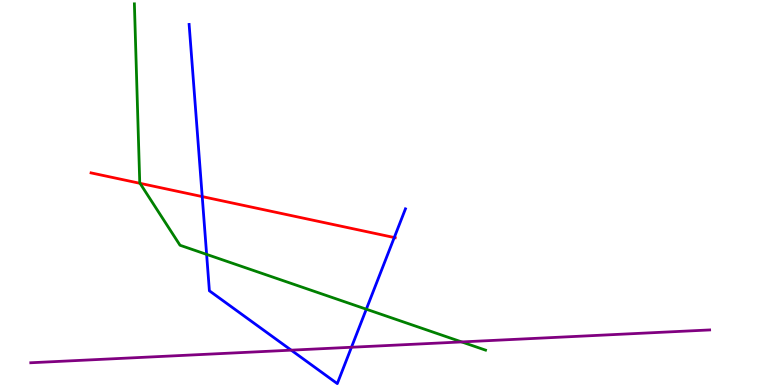[{'lines': ['blue', 'red'], 'intersections': [{'x': 2.61, 'y': 4.89}, {'x': 5.09, 'y': 3.83}]}, {'lines': ['green', 'red'], 'intersections': [{'x': 1.81, 'y': 5.24}]}, {'lines': ['purple', 'red'], 'intersections': []}, {'lines': ['blue', 'green'], 'intersections': [{'x': 2.67, 'y': 3.39}, {'x': 4.73, 'y': 1.97}]}, {'lines': ['blue', 'purple'], 'intersections': [{'x': 3.76, 'y': 0.905}, {'x': 4.54, 'y': 0.98}]}, {'lines': ['green', 'purple'], 'intersections': [{'x': 5.96, 'y': 1.12}]}]